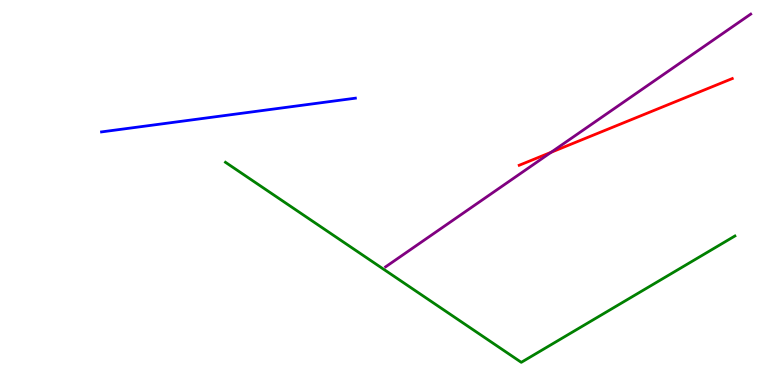[{'lines': ['blue', 'red'], 'intersections': []}, {'lines': ['green', 'red'], 'intersections': []}, {'lines': ['purple', 'red'], 'intersections': [{'x': 7.11, 'y': 6.04}]}, {'lines': ['blue', 'green'], 'intersections': []}, {'lines': ['blue', 'purple'], 'intersections': []}, {'lines': ['green', 'purple'], 'intersections': []}]